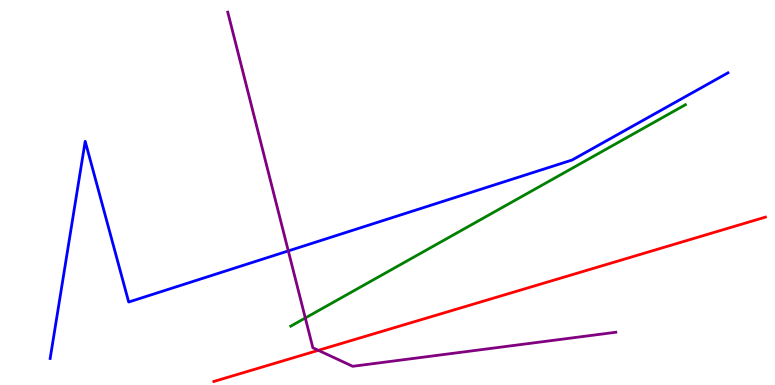[{'lines': ['blue', 'red'], 'intersections': []}, {'lines': ['green', 'red'], 'intersections': []}, {'lines': ['purple', 'red'], 'intersections': [{'x': 4.11, 'y': 0.901}]}, {'lines': ['blue', 'green'], 'intersections': []}, {'lines': ['blue', 'purple'], 'intersections': [{'x': 3.72, 'y': 3.48}]}, {'lines': ['green', 'purple'], 'intersections': [{'x': 3.94, 'y': 1.74}]}]